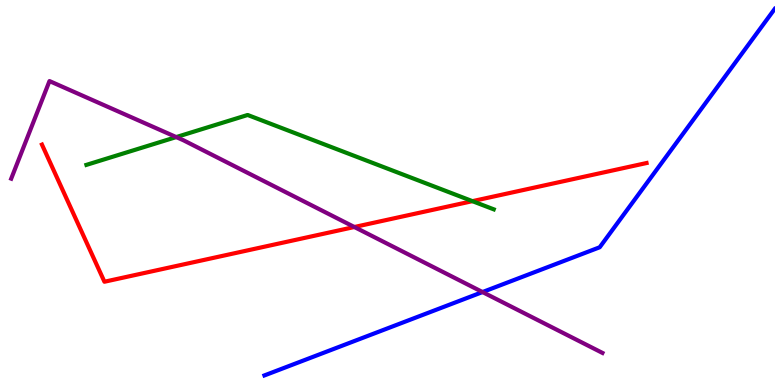[{'lines': ['blue', 'red'], 'intersections': []}, {'lines': ['green', 'red'], 'intersections': [{'x': 6.1, 'y': 4.78}]}, {'lines': ['purple', 'red'], 'intersections': [{'x': 4.57, 'y': 4.1}]}, {'lines': ['blue', 'green'], 'intersections': []}, {'lines': ['blue', 'purple'], 'intersections': [{'x': 6.23, 'y': 2.41}]}, {'lines': ['green', 'purple'], 'intersections': [{'x': 2.27, 'y': 6.44}]}]